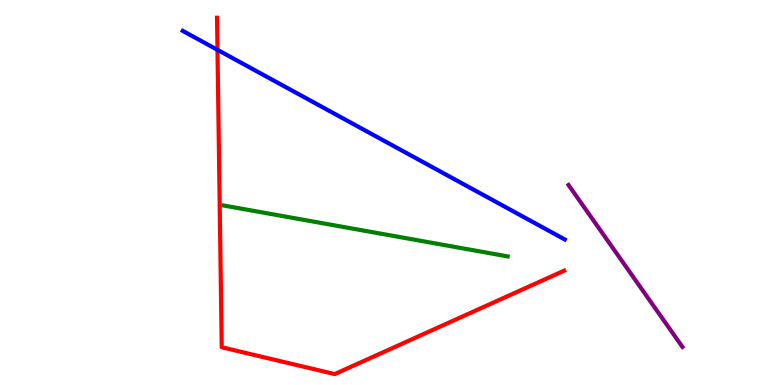[{'lines': ['blue', 'red'], 'intersections': [{'x': 2.81, 'y': 8.71}]}, {'lines': ['green', 'red'], 'intersections': []}, {'lines': ['purple', 'red'], 'intersections': []}, {'lines': ['blue', 'green'], 'intersections': []}, {'lines': ['blue', 'purple'], 'intersections': []}, {'lines': ['green', 'purple'], 'intersections': []}]